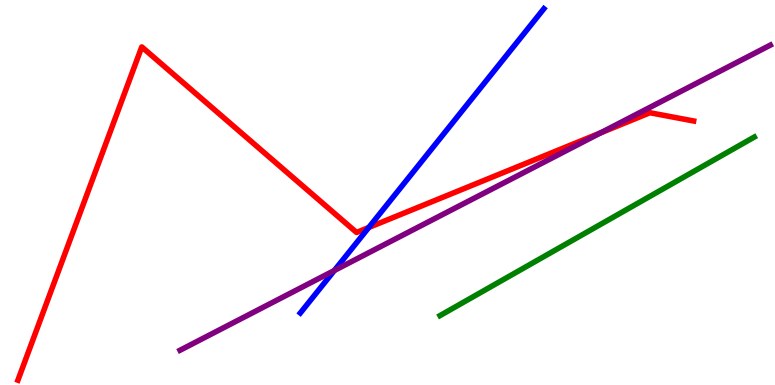[{'lines': ['blue', 'red'], 'intersections': [{'x': 4.76, 'y': 4.09}]}, {'lines': ['green', 'red'], 'intersections': []}, {'lines': ['purple', 'red'], 'intersections': [{'x': 7.75, 'y': 6.55}]}, {'lines': ['blue', 'green'], 'intersections': []}, {'lines': ['blue', 'purple'], 'intersections': [{'x': 4.31, 'y': 2.97}]}, {'lines': ['green', 'purple'], 'intersections': []}]